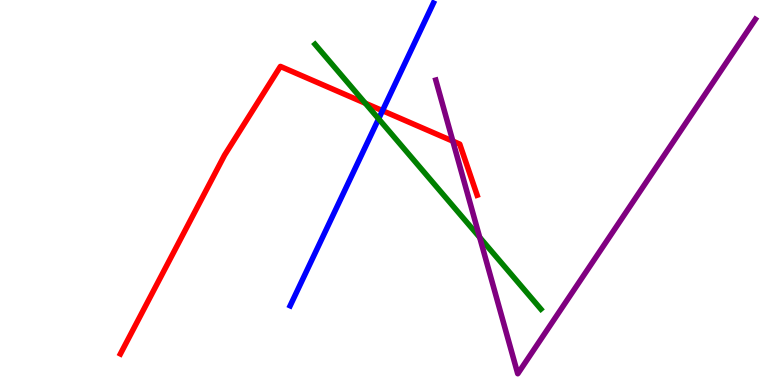[{'lines': ['blue', 'red'], 'intersections': [{'x': 4.94, 'y': 7.13}]}, {'lines': ['green', 'red'], 'intersections': [{'x': 4.71, 'y': 7.32}]}, {'lines': ['purple', 'red'], 'intersections': [{'x': 5.84, 'y': 6.33}]}, {'lines': ['blue', 'green'], 'intersections': [{'x': 4.89, 'y': 6.91}]}, {'lines': ['blue', 'purple'], 'intersections': []}, {'lines': ['green', 'purple'], 'intersections': [{'x': 6.19, 'y': 3.83}]}]